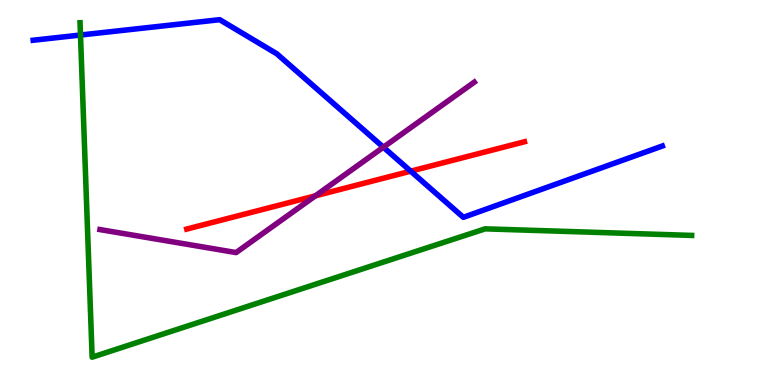[{'lines': ['blue', 'red'], 'intersections': [{'x': 5.3, 'y': 5.55}]}, {'lines': ['green', 'red'], 'intersections': []}, {'lines': ['purple', 'red'], 'intersections': [{'x': 4.07, 'y': 4.91}]}, {'lines': ['blue', 'green'], 'intersections': [{'x': 1.04, 'y': 9.09}]}, {'lines': ['blue', 'purple'], 'intersections': [{'x': 4.95, 'y': 6.18}]}, {'lines': ['green', 'purple'], 'intersections': []}]